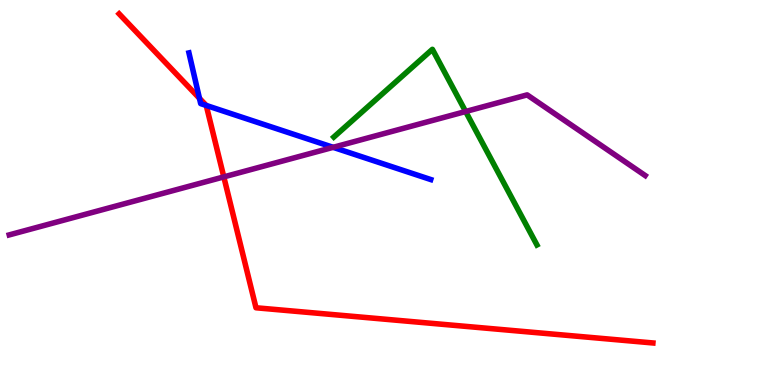[{'lines': ['blue', 'red'], 'intersections': [{'x': 2.57, 'y': 7.45}, {'x': 2.66, 'y': 7.26}]}, {'lines': ['green', 'red'], 'intersections': []}, {'lines': ['purple', 'red'], 'intersections': [{'x': 2.89, 'y': 5.41}]}, {'lines': ['blue', 'green'], 'intersections': []}, {'lines': ['blue', 'purple'], 'intersections': [{'x': 4.3, 'y': 6.17}]}, {'lines': ['green', 'purple'], 'intersections': [{'x': 6.01, 'y': 7.1}]}]